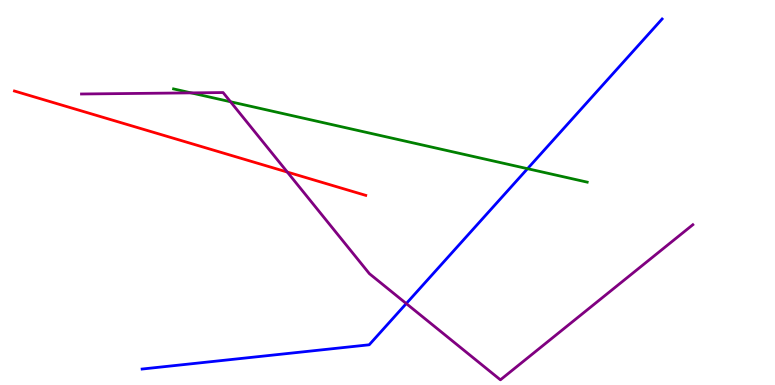[{'lines': ['blue', 'red'], 'intersections': []}, {'lines': ['green', 'red'], 'intersections': []}, {'lines': ['purple', 'red'], 'intersections': [{'x': 3.71, 'y': 5.53}]}, {'lines': ['blue', 'green'], 'intersections': [{'x': 6.81, 'y': 5.62}]}, {'lines': ['blue', 'purple'], 'intersections': [{'x': 5.24, 'y': 2.12}]}, {'lines': ['green', 'purple'], 'intersections': [{'x': 2.47, 'y': 7.59}, {'x': 2.97, 'y': 7.36}]}]